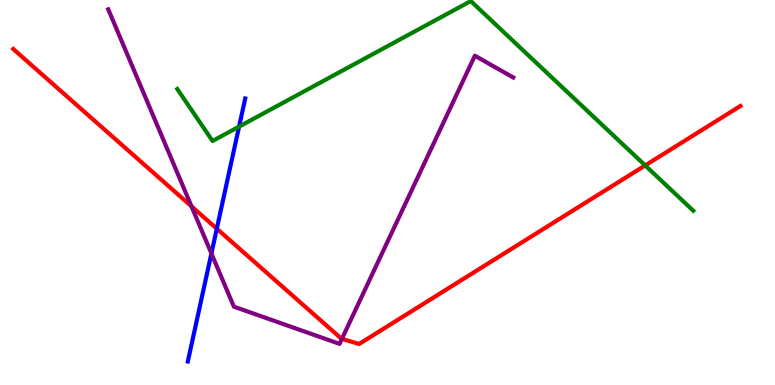[{'lines': ['blue', 'red'], 'intersections': [{'x': 2.8, 'y': 4.06}]}, {'lines': ['green', 'red'], 'intersections': [{'x': 8.33, 'y': 5.7}]}, {'lines': ['purple', 'red'], 'intersections': [{'x': 2.47, 'y': 4.64}, {'x': 4.41, 'y': 1.2}]}, {'lines': ['blue', 'green'], 'intersections': [{'x': 3.08, 'y': 6.71}]}, {'lines': ['blue', 'purple'], 'intersections': [{'x': 2.73, 'y': 3.42}]}, {'lines': ['green', 'purple'], 'intersections': []}]